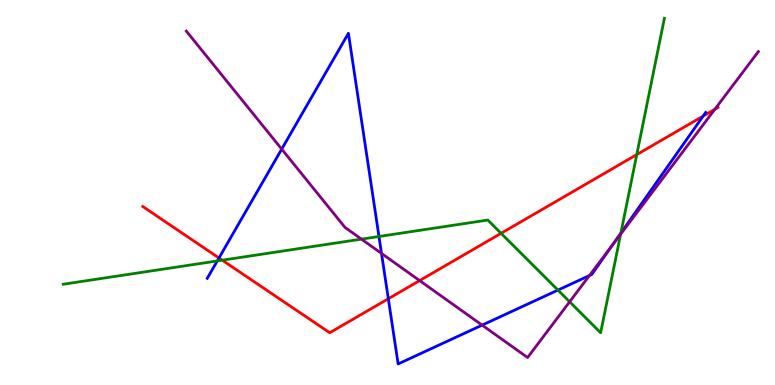[{'lines': ['blue', 'red'], 'intersections': [{'x': 2.83, 'y': 3.3}, {'x': 5.01, 'y': 2.24}, {'x': 9.07, 'y': 6.98}]}, {'lines': ['green', 'red'], 'intersections': [{'x': 2.87, 'y': 3.24}, {'x': 6.47, 'y': 3.94}, {'x': 8.22, 'y': 5.98}]}, {'lines': ['purple', 'red'], 'intersections': [{'x': 5.41, 'y': 2.71}, {'x': 9.22, 'y': 7.16}]}, {'lines': ['blue', 'green'], 'intersections': [{'x': 2.8, 'y': 3.22}, {'x': 4.89, 'y': 3.86}, {'x': 7.2, 'y': 2.46}, {'x': 8.01, 'y': 3.95}]}, {'lines': ['blue', 'purple'], 'intersections': [{'x': 3.63, 'y': 6.13}, {'x': 4.92, 'y': 3.42}, {'x': 6.22, 'y': 1.55}, {'x': 7.61, 'y': 2.84}, {'x': 7.9, 'y': 3.64}]}, {'lines': ['green', 'purple'], 'intersections': [{'x': 4.66, 'y': 3.79}, {'x': 7.35, 'y': 2.16}, {'x': 8.01, 'y': 3.92}]}]